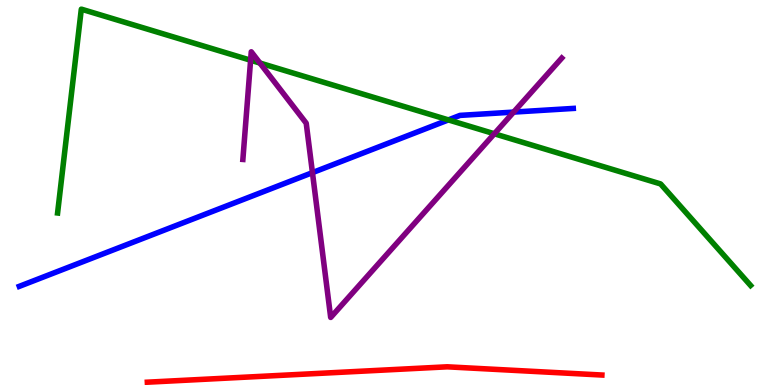[{'lines': ['blue', 'red'], 'intersections': []}, {'lines': ['green', 'red'], 'intersections': []}, {'lines': ['purple', 'red'], 'intersections': []}, {'lines': ['blue', 'green'], 'intersections': [{'x': 5.79, 'y': 6.89}]}, {'lines': ['blue', 'purple'], 'intersections': [{'x': 4.03, 'y': 5.52}, {'x': 6.63, 'y': 7.09}]}, {'lines': ['green', 'purple'], 'intersections': [{'x': 3.23, 'y': 8.44}, {'x': 3.35, 'y': 8.36}, {'x': 6.38, 'y': 6.53}]}]